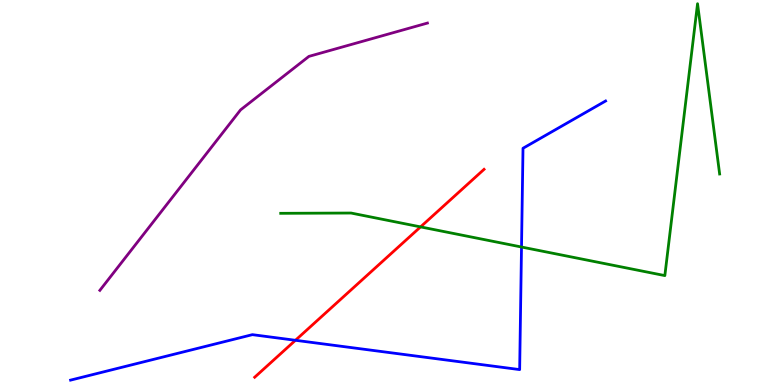[{'lines': ['blue', 'red'], 'intersections': [{'x': 3.81, 'y': 1.16}]}, {'lines': ['green', 'red'], 'intersections': [{'x': 5.43, 'y': 4.11}]}, {'lines': ['purple', 'red'], 'intersections': []}, {'lines': ['blue', 'green'], 'intersections': [{'x': 6.73, 'y': 3.58}]}, {'lines': ['blue', 'purple'], 'intersections': []}, {'lines': ['green', 'purple'], 'intersections': []}]